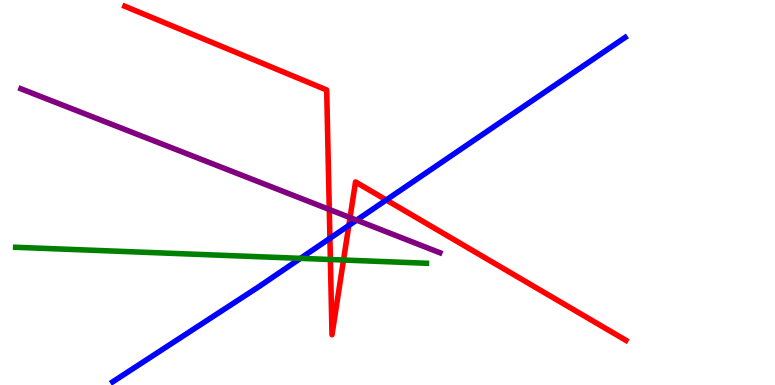[{'lines': ['blue', 'red'], 'intersections': [{'x': 4.26, 'y': 3.81}, {'x': 4.5, 'y': 4.14}, {'x': 4.98, 'y': 4.81}]}, {'lines': ['green', 'red'], 'intersections': [{'x': 4.26, 'y': 3.26}, {'x': 4.43, 'y': 3.25}]}, {'lines': ['purple', 'red'], 'intersections': [{'x': 4.25, 'y': 4.56}, {'x': 4.52, 'y': 4.35}]}, {'lines': ['blue', 'green'], 'intersections': [{'x': 3.88, 'y': 3.29}]}, {'lines': ['blue', 'purple'], 'intersections': [{'x': 4.6, 'y': 4.28}]}, {'lines': ['green', 'purple'], 'intersections': []}]